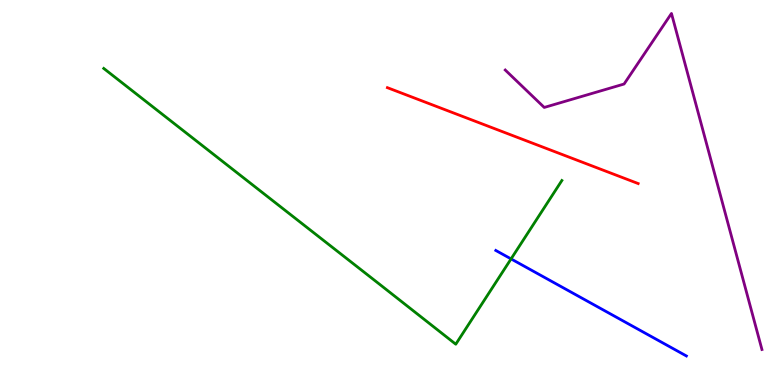[{'lines': ['blue', 'red'], 'intersections': []}, {'lines': ['green', 'red'], 'intersections': []}, {'lines': ['purple', 'red'], 'intersections': []}, {'lines': ['blue', 'green'], 'intersections': [{'x': 6.59, 'y': 3.28}]}, {'lines': ['blue', 'purple'], 'intersections': []}, {'lines': ['green', 'purple'], 'intersections': []}]